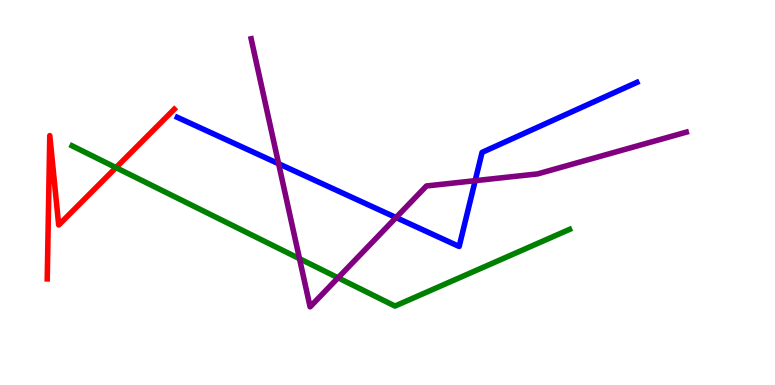[{'lines': ['blue', 'red'], 'intersections': []}, {'lines': ['green', 'red'], 'intersections': [{'x': 1.5, 'y': 5.65}]}, {'lines': ['purple', 'red'], 'intersections': []}, {'lines': ['blue', 'green'], 'intersections': []}, {'lines': ['blue', 'purple'], 'intersections': [{'x': 3.6, 'y': 5.75}, {'x': 5.11, 'y': 4.35}, {'x': 6.13, 'y': 5.31}]}, {'lines': ['green', 'purple'], 'intersections': [{'x': 3.86, 'y': 3.28}, {'x': 4.36, 'y': 2.78}]}]